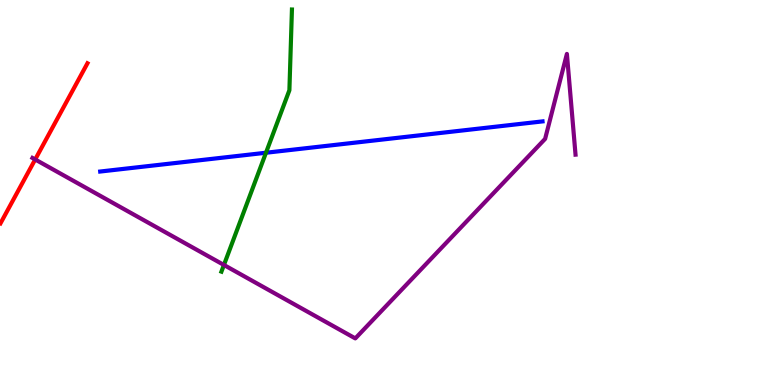[{'lines': ['blue', 'red'], 'intersections': []}, {'lines': ['green', 'red'], 'intersections': []}, {'lines': ['purple', 'red'], 'intersections': [{'x': 0.454, 'y': 5.86}]}, {'lines': ['blue', 'green'], 'intersections': [{'x': 3.43, 'y': 6.03}]}, {'lines': ['blue', 'purple'], 'intersections': []}, {'lines': ['green', 'purple'], 'intersections': [{'x': 2.89, 'y': 3.12}]}]